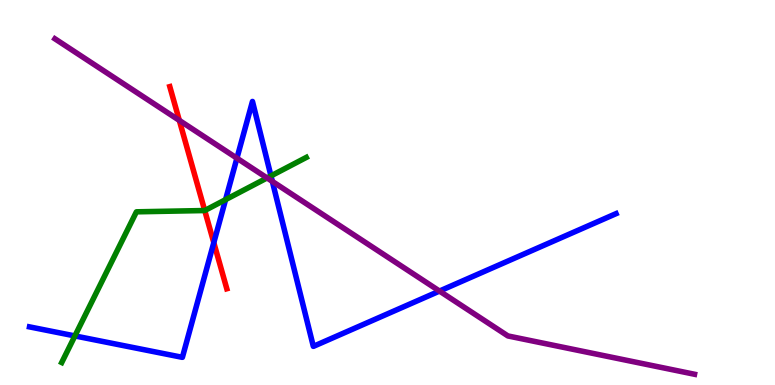[{'lines': ['blue', 'red'], 'intersections': [{'x': 2.76, 'y': 3.7}]}, {'lines': ['green', 'red'], 'intersections': [{'x': 2.64, 'y': 4.53}]}, {'lines': ['purple', 'red'], 'intersections': [{'x': 2.31, 'y': 6.87}]}, {'lines': ['blue', 'green'], 'intersections': [{'x': 0.967, 'y': 1.27}, {'x': 2.91, 'y': 4.81}, {'x': 3.5, 'y': 5.43}]}, {'lines': ['blue', 'purple'], 'intersections': [{'x': 3.06, 'y': 5.89}, {'x': 3.51, 'y': 5.29}, {'x': 5.67, 'y': 2.44}]}, {'lines': ['green', 'purple'], 'intersections': [{'x': 3.45, 'y': 5.38}]}]